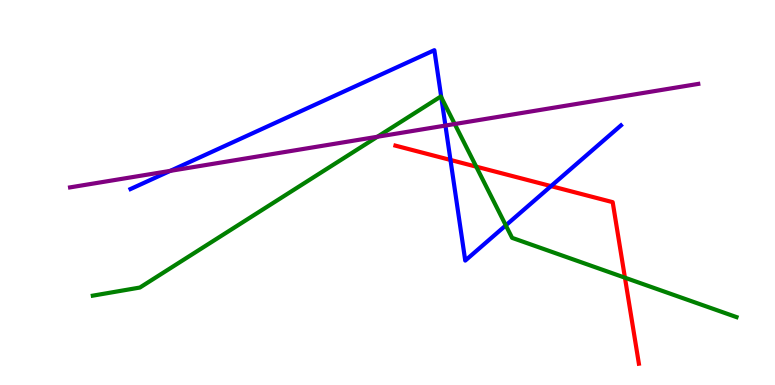[{'lines': ['blue', 'red'], 'intersections': [{'x': 5.81, 'y': 5.85}, {'x': 7.11, 'y': 5.17}]}, {'lines': ['green', 'red'], 'intersections': [{'x': 6.14, 'y': 5.67}, {'x': 8.06, 'y': 2.79}]}, {'lines': ['purple', 'red'], 'intersections': []}, {'lines': ['blue', 'green'], 'intersections': [{'x': 5.69, 'y': 7.47}, {'x': 6.53, 'y': 4.15}]}, {'lines': ['blue', 'purple'], 'intersections': [{'x': 2.2, 'y': 5.56}, {'x': 5.75, 'y': 6.74}]}, {'lines': ['green', 'purple'], 'intersections': [{'x': 4.87, 'y': 6.45}, {'x': 5.87, 'y': 6.78}]}]